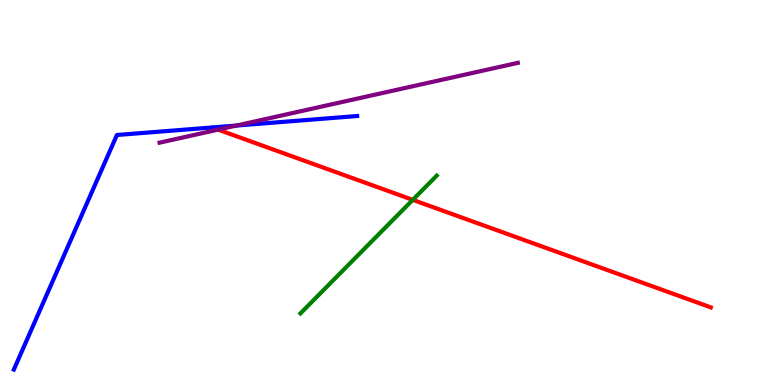[{'lines': ['blue', 'red'], 'intersections': []}, {'lines': ['green', 'red'], 'intersections': [{'x': 5.33, 'y': 4.81}]}, {'lines': ['purple', 'red'], 'intersections': [{'x': 2.81, 'y': 6.63}]}, {'lines': ['blue', 'green'], 'intersections': []}, {'lines': ['blue', 'purple'], 'intersections': [{'x': 3.05, 'y': 6.74}]}, {'lines': ['green', 'purple'], 'intersections': []}]